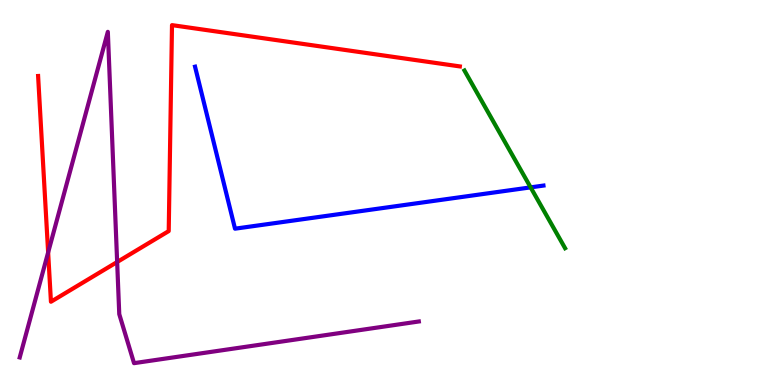[{'lines': ['blue', 'red'], 'intersections': []}, {'lines': ['green', 'red'], 'intersections': []}, {'lines': ['purple', 'red'], 'intersections': [{'x': 0.621, 'y': 3.44}, {'x': 1.51, 'y': 3.19}]}, {'lines': ['blue', 'green'], 'intersections': [{'x': 6.85, 'y': 5.13}]}, {'lines': ['blue', 'purple'], 'intersections': []}, {'lines': ['green', 'purple'], 'intersections': []}]